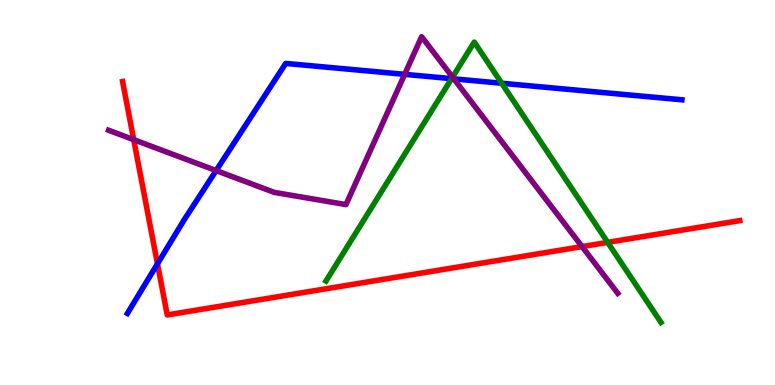[{'lines': ['blue', 'red'], 'intersections': [{'x': 2.03, 'y': 3.15}]}, {'lines': ['green', 'red'], 'intersections': [{'x': 7.84, 'y': 3.7}]}, {'lines': ['purple', 'red'], 'intersections': [{'x': 1.73, 'y': 6.37}, {'x': 7.51, 'y': 3.59}]}, {'lines': ['blue', 'green'], 'intersections': [{'x': 5.83, 'y': 7.96}, {'x': 6.47, 'y': 7.84}]}, {'lines': ['blue', 'purple'], 'intersections': [{'x': 2.79, 'y': 5.57}, {'x': 5.22, 'y': 8.07}, {'x': 5.86, 'y': 7.95}]}, {'lines': ['green', 'purple'], 'intersections': [{'x': 5.84, 'y': 8.0}]}]